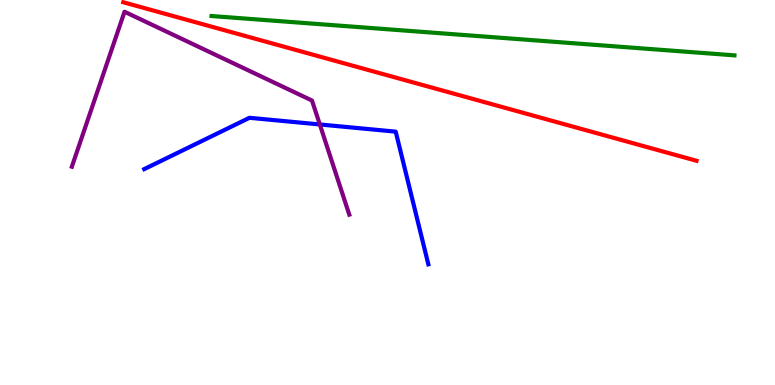[{'lines': ['blue', 'red'], 'intersections': []}, {'lines': ['green', 'red'], 'intersections': []}, {'lines': ['purple', 'red'], 'intersections': []}, {'lines': ['blue', 'green'], 'intersections': []}, {'lines': ['blue', 'purple'], 'intersections': [{'x': 4.13, 'y': 6.77}]}, {'lines': ['green', 'purple'], 'intersections': []}]